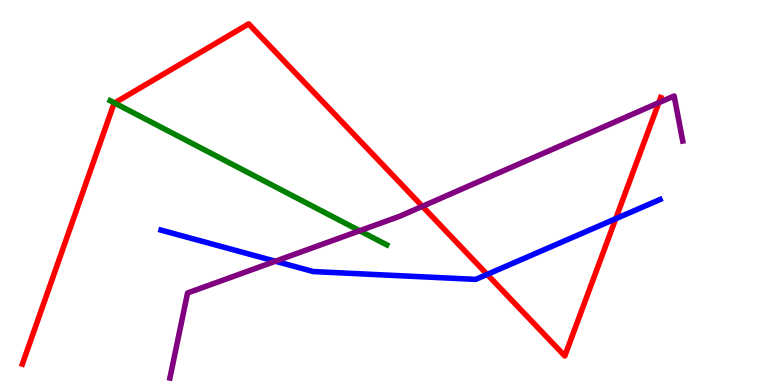[{'lines': ['blue', 'red'], 'intersections': [{'x': 6.29, 'y': 2.87}, {'x': 7.94, 'y': 4.32}]}, {'lines': ['green', 'red'], 'intersections': [{'x': 1.48, 'y': 7.33}]}, {'lines': ['purple', 'red'], 'intersections': [{'x': 5.45, 'y': 4.64}, {'x': 8.5, 'y': 7.33}]}, {'lines': ['blue', 'green'], 'intersections': []}, {'lines': ['blue', 'purple'], 'intersections': [{'x': 3.55, 'y': 3.21}]}, {'lines': ['green', 'purple'], 'intersections': [{'x': 4.64, 'y': 4.01}]}]